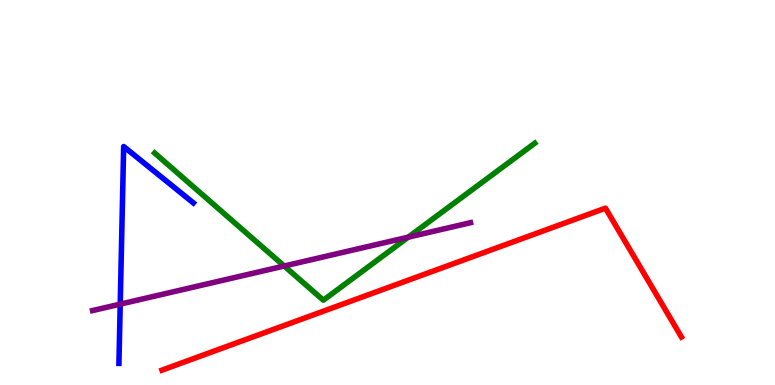[{'lines': ['blue', 'red'], 'intersections': []}, {'lines': ['green', 'red'], 'intersections': []}, {'lines': ['purple', 'red'], 'intersections': []}, {'lines': ['blue', 'green'], 'intersections': []}, {'lines': ['blue', 'purple'], 'intersections': [{'x': 1.55, 'y': 2.1}]}, {'lines': ['green', 'purple'], 'intersections': [{'x': 3.67, 'y': 3.09}, {'x': 5.27, 'y': 3.84}]}]